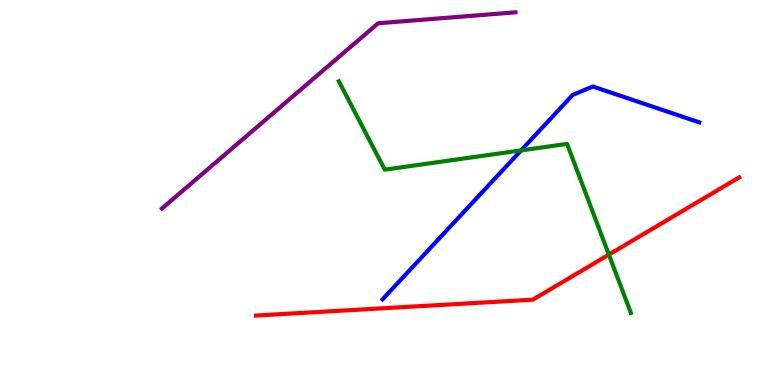[{'lines': ['blue', 'red'], 'intersections': []}, {'lines': ['green', 'red'], 'intersections': [{'x': 7.86, 'y': 3.39}]}, {'lines': ['purple', 'red'], 'intersections': []}, {'lines': ['blue', 'green'], 'intersections': [{'x': 6.72, 'y': 6.09}]}, {'lines': ['blue', 'purple'], 'intersections': []}, {'lines': ['green', 'purple'], 'intersections': []}]